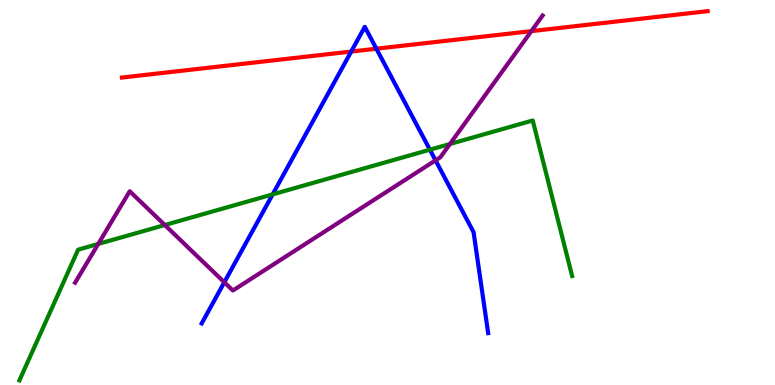[{'lines': ['blue', 'red'], 'intersections': [{'x': 4.53, 'y': 8.66}, {'x': 4.86, 'y': 8.73}]}, {'lines': ['green', 'red'], 'intersections': []}, {'lines': ['purple', 'red'], 'intersections': [{'x': 6.86, 'y': 9.19}]}, {'lines': ['blue', 'green'], 'intersections': [{'x': 3.52, 'y': 4.95}, {'x': 5.55, 'y': 6.11}]}, {'lines': ['blue', 'purple'], 'intersections': [{'x': 2.89, 'y': 2.67}, {'x': 5.62, 'y': 5.83}]}, {'lines': ['green', 'purple'], 'intersections': [{'x': 1.27, 'y': 3.66}, {'x': 2.13, 'y': 4.16}, {'x': 5.81, 'y': 6.26}]}]